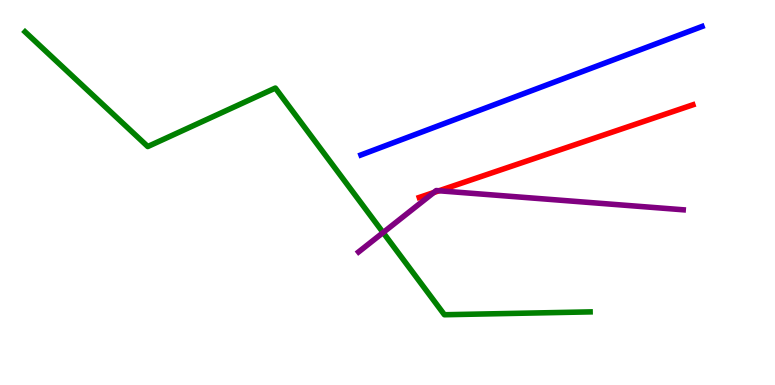[{'lines': ['blue', 'red'], 'intersections': []}, {'lines': ['green', 'red'], 'intersections': []}, {'lines': ['purple', 'red'], 'intersections': [{'x': 5.6, 'y': 5.0}, {'x': 5.66, 'y': 5.05}]}, {'lines': ['blue', 'green'], 'intersections': []}, {'lines': ['blue', 'purple'], 'intersections': []}, {'lines': ['green', 'purple'], 'intersections': [{'x': 4.94, 'y': 3.96}]}]